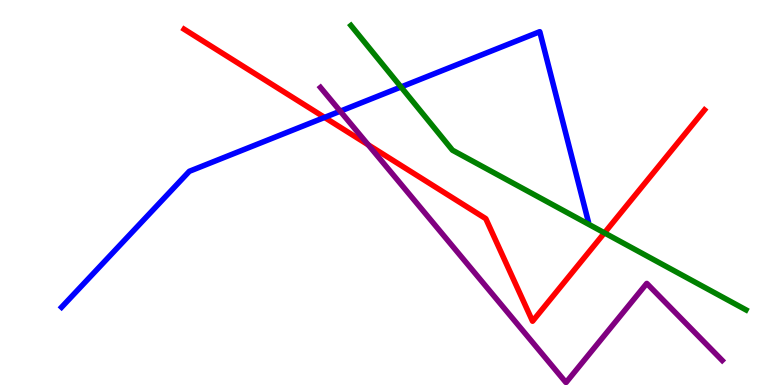[{'lines': ['blue', 'red'], 'intersections': [{'x': 4.19, 'y': 6.95}]}, {'lines': ['green', 'red'], 'intersections': [{'x': 7.8, 'y': 3.95}]}, {'lines': ['purple', 'red'], 'intersections': [{'x': 4.75, 'y': 6.24}]}, {'lines': ['blue', 'green'], 'intersections': [{'x': 5.17, 'y': 7.74}]}, {'lines': ['blue', 'purple'], 'intersections': [{'x': 4.39, 'y': 7.11}]}, {'lines': ['green', 'purple'], 'intersections': []}]